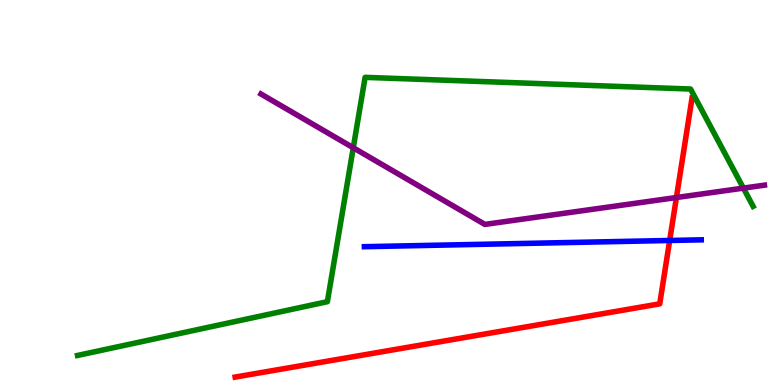[{'lines': ['blue', 'red'], 'intersections': [{'x': 8.64, 'y': 3.75}]}, {'lines': ['green', 'red'], 'intersections': []}, {'lines': ['purple', 'red'], 'intersections': [{'x': 8.73, 'y': 4.87}]}, {'lines': ['blue', 'green'], 'intersections': []}, {'lines': ['blue', 'purple'], 'intersections': []}, {'lines': ['green', 'purple'], 'intersections': [{'x': 4.56, 'y': 6.16}, {'x': 9.59, 'y': 5.11}]}]